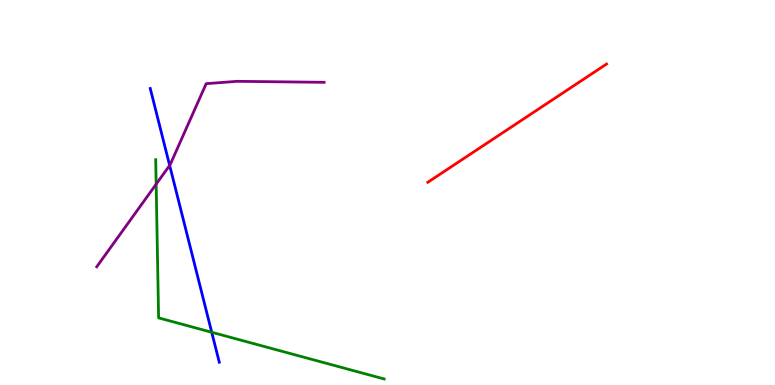[{'lines': ['blue', 'red'], 'intersections': []}, {'lines': ['green', 'red'], 'intersections': []}, {'lines': ['purple', 'red'], 'intersections': []}, {'lines': ['blue', 'green'], 'intersections': [{'x': 2.73, 'y': 1.37}]}, {'lines': ['blue', 'purple'], 'intersections': [{'x': 2.19, 'y': 5.7}]}, {'lines': ['green', 'purple'], 'intersections': [{'x': 2.01, 'y': 5.22}]}]